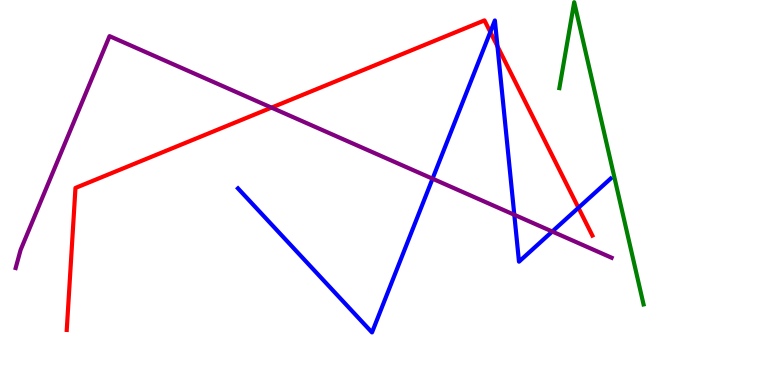[{'lines': ['blue', 'red'], 'intersections': [{'x': 6.33, 'y': 9.17}, {'x': 6.42, 'y': 8.8}, {'x': 7.46, 'y': 4.6}]}, {'lines': ['green', 'red'], 'intersections': []}, {'lines': ['purple', 'red'], 'intersections': [{'x': 3.5, 'y': 7.2}]}, {'lines': ['blue', 'green'], 'intersections': []}, {'lines': ['blue', 'purple'], 'intersections': [{'x': 5.58, 'y': 5.36}, {'x': 6.64, 'y': 4.42}, {'x': 7.13, 'y': 3.99}]}, {'lines': ['green', 'purple'], 'intersections': []}]